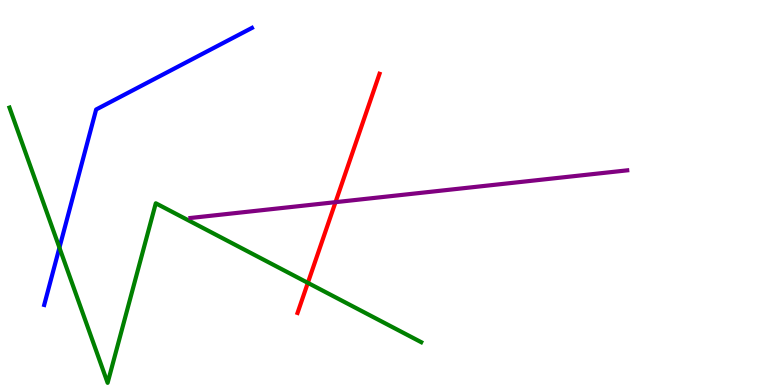[{'lines': ['blue', 'red'], 'intersections': []}, {'lines': ['green', 'red'], 'intersections': [{'x': 3.97, 'y': 2.65}]}, {'lines': ['purple', 'red'], 'intersections': [{'x': 4.33, 'y': 4.75}]}, {'lines': ['blue', 'green'], 'intersections': [{'x': 0.767, 'y': 3.57}]}, {'lines': ['blue', 'purple'], 'intersections': []}, {'lines': ['green', 'purple'], 'intersections': []}]